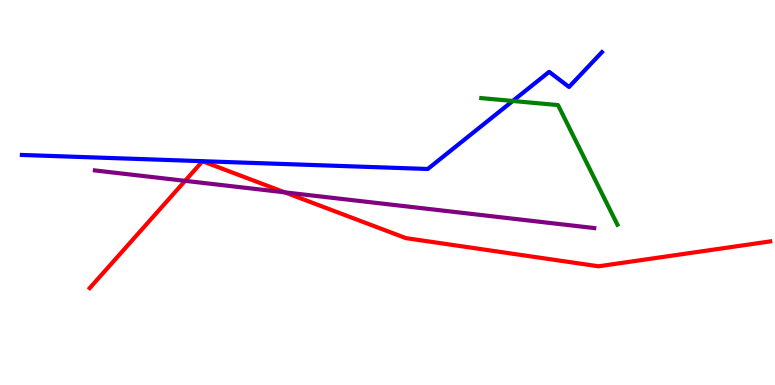[{'lines': ['blue', 'red'], 'intersections': []}, {'lines': ['green', 'red'], 'intersections': []}, {'lines': ['purple', 'red'], 'intersections': [{'x': 2.39, 'y': 5.3}, {'x': 3.67, 'y': 5.0}]}, {'lines': ['blue', 'green'], 'intersections': [{'x': 6.62, 'y': 7.38}]}, {'lines': ['blue', 'purple'], 'intersections': []}, {'lines': ['green', 'purple'], 'intersections': []}]